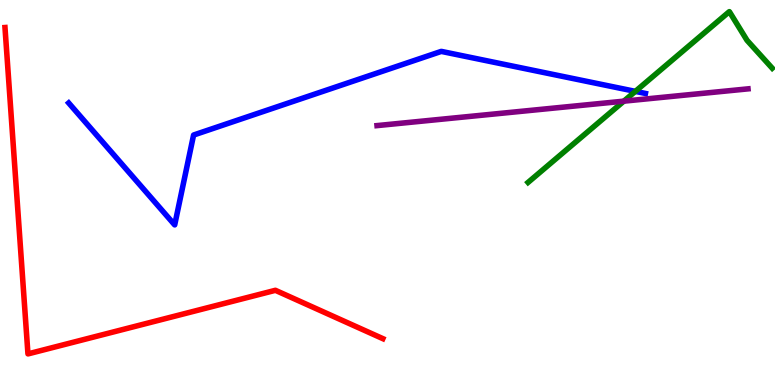[{'lines': ['blue', 'red'], 'intersections': []}, {'lines': ['green', 'red'], 'intersections': []}, {'lines': ['purple', 'red'], 'intersections': []}, {'lines': ['blue', 'green'], 'intersections': [{'x': 8.2, 'y': 7.63}]}, {'lines': ['blue', 'purple'], 'intersections': []}, {'lines': ['green', 'purple'], 'intersections': [{'x': 8.05, 'y': 7.37}]}]